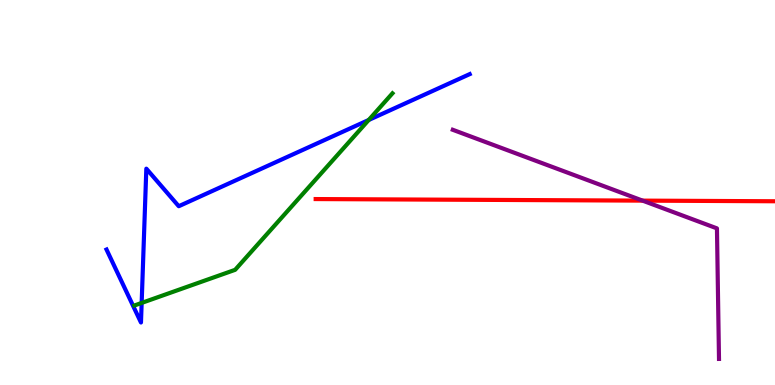[{'lines': ['blue', 'red'], 'intersections': []}, {'lines': ['green', 'red'], 'intersections': []}, {'lines': ['purple', 'red'], 'intersections': [{'x': 8.29, 'y': 4.79}]}, {'lines': ['blue', 'green'], 'intersections': [{'x': 1.83, 'y': 2.13}, {'x': 4.76, 'y': 6.88}]}, {'lines': ['blue', 'purple'], 'intersections': []}, {'lines': ['green', 'purple'], 'intersections': []}]